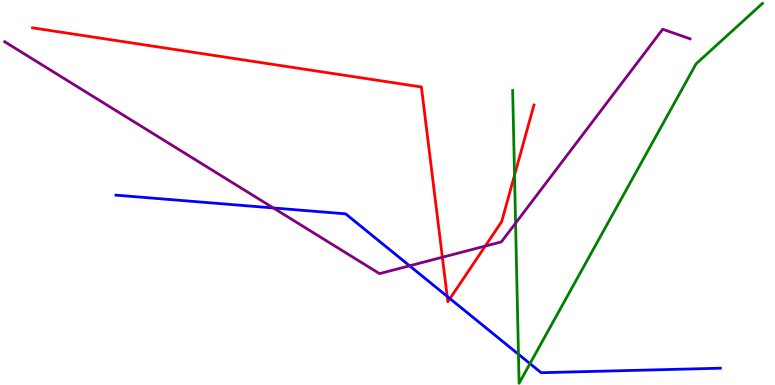[{'lines': ['blue', 'red'], 'intersections': [{'x': 5.77, 'y': 2.3}, {'x': 5.81, 'y': 2.24}]}, {'lines': ['green', 'red'], 'intersections': [{'x': 6.64, 'y': 5.45}]}, {'lines': ['purple', 'red'], 'intersections': [{'x': 5.71, 'y': 3.32}, {'x': 6.26, 'y': 3.61}]}, {'lines': ['blue', 'green'], 'intersections': [{'x': 6.69, 'y': 0.799}, {'x': 6.84, 'y': 0.555}]}, {'lines': ['blue', 'purple'], 'intersections': [{'x': 3.53, 'y': 4.6}, {'x': 5.28, 'y': 3.1}]}, {'lines': ['green', 'purple'], 'intersections': [{'x': 6.65, 'y': 4.2}]}]